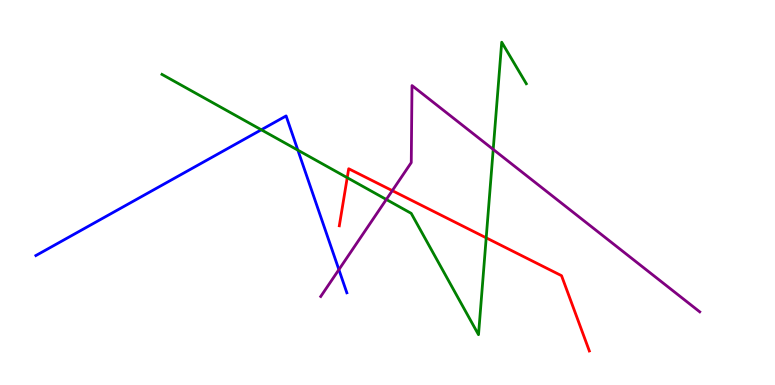[{'lines': ['blue', 'red'], 'intersections': []}, {'lines': ['green', 'red'], 'intersections': [{'x': 4.48, 'y': 5.38}, {'x': 6.27, 'y': 3.82}]}, {'lines': ['purple', 'red'], 'intersections': [{'x': 5.06, 'y': 5.05}]}, {'lines': ['blue', 'green'], 'intersections': [{'x': 3.37, 'y': 6.63}, {'x': 3.84, 'y': 6.1}]}, {'lines': ['blue', 'purple'], 'intersections': [{'x': 4.37, 'y': 3.0}]}, {'lines': ['green', 'purple'], 'intersections': [{'x': 4.98, 'y': 4.82}, {'x': 6.36, 'y': 6.12}]}]